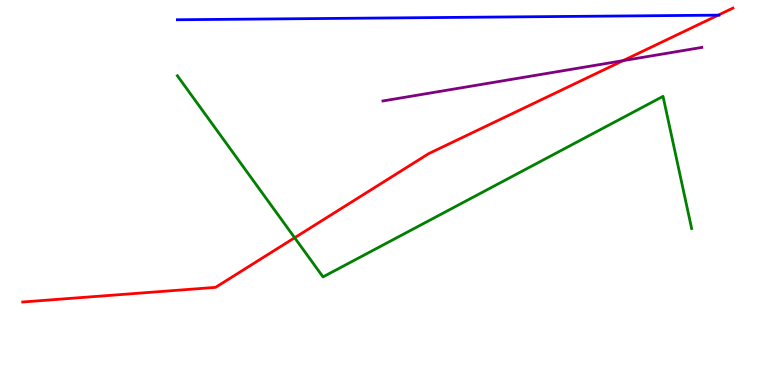[{'lines': ['blue', 'red'], 'intersections': [{'x': 9.27, 'y': 9.61}]}, {'lines': ['green', 'red'], 'intersections': [{'x': 3.8, 'y': 3.82}]}, {'lines': ['purple', 'red'], 'intersections': [{'x': 8.04, 'y': 8.42}]}, {'lines': ['blue', 'green'], 'intersections': []}, {'lines': ['blue', 'purple'], 'intersections': []}, {'lines': ['green', 'purple'], 'intersections': []}]